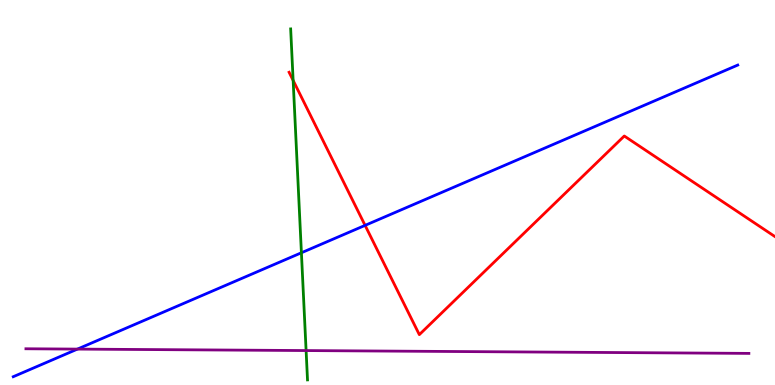[{'lines': ['blue', 'red'], 'intersections': [{'x': 4.71, 'y': 4.15}]}, {'lines': ['green', 'red'], 'intersections': [{'x': 3.78, 'y': 7.91}]}, {'lines': ['purple', 'red'], 'intersections': []}, {'lines': ['blue', 'green'], 'intersections': [{'x': 3.89, 'y': 3.43}]}, {'lines': ['blue', 'purple'], 'intersections': [{'x': 0.999, 'y': 0.932}]}, {'lines': ['green', 'purple'], 'intersections': [{'x': 3.95, 'y': 0.895}]}]